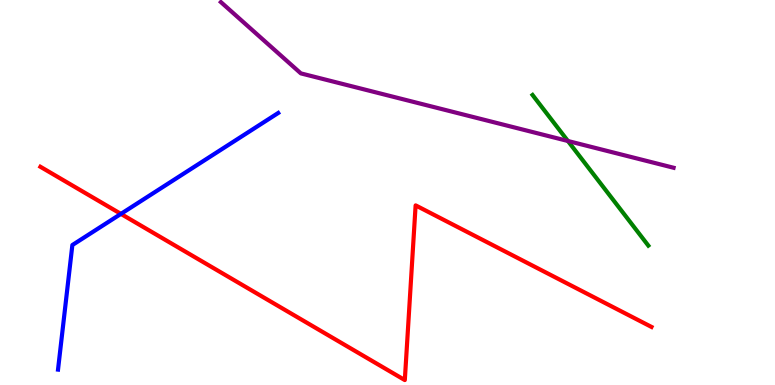[{'lines': ['blue', 'red'], 'intersections': [{'x': 1.56, 'y': 4.44}]}, {'lines': ['green', 'red'], 'intersections': []}, {'lines': ['purple', 'red'], 'intersections': []}, {'lines': ['blue', 'green'], 'intersections': []}, {'lines': ['blue', 'purple'], 'intersections': []}, {'lines': ['green', 'purple'], 'intersections': [{'x': 7.33, 'y': 6.34}]}]